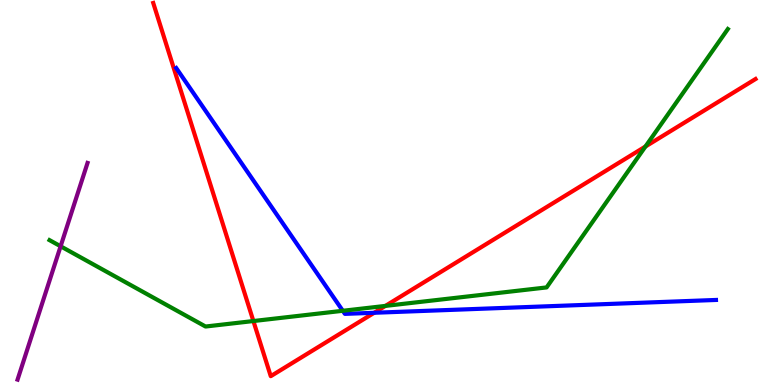[{'lines': ['blue', 'red'], 'intersections': [{'x': 4.83, 'y': 1.88}]}, {'lines': ['green', 'red'], 'intersections': [{'x': 3.27, 'y': 1.66}, {'x': 4.97, 'y': 2.05}, {'x': 8.33, 'y': 6.19}]}, {'lines': ['purple', 'red'], 'intersections': []}, {'lines': ['blue', 'green'], 'intersections': [{'x': 4.42, 'y': 1.93}]}, {'lines': ['blue', 'purple'], 'intersections': []}, {'lines': ['green', 'purple'], 'intersections': [{'x': 0.782, 'y': 3.6}]}]